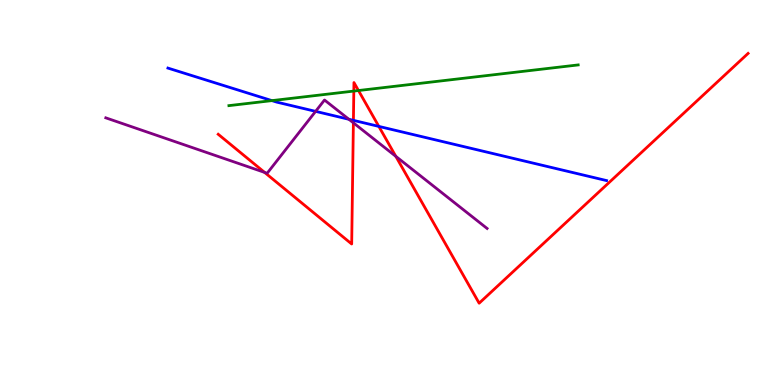[{'lines': ['blue', 'red'], 'intersections': [{'x': 4.56, 'y': 6.87}, {'x': 4.89, 'y': 6.72}]}, {'lines': ['green', 'red'], 'intersections': [{'x': 4.57, 'y': 7.63}, {'x': 4.63, 'y': 7.65}]}, {'lines': ['purple', 'red'], 'intersections': [{'x': 3.41, 'y': 5.52}, {'x': 4.56, 'y': 6.81}, {'x': 5.11, 'y': 5.94}]}, {'lines': ['blue', 'green'], 'intersections': [{'x': 3.51, 'y': 7.39}]}, {'lines': ['blue', 'purple'], 'intersections': [{'x': 4.07, 'y': 7.11}, {'x': 4.5, 'y': 6.9}]}, {'lines': ['green', 'purple'], 'intersections': []}]